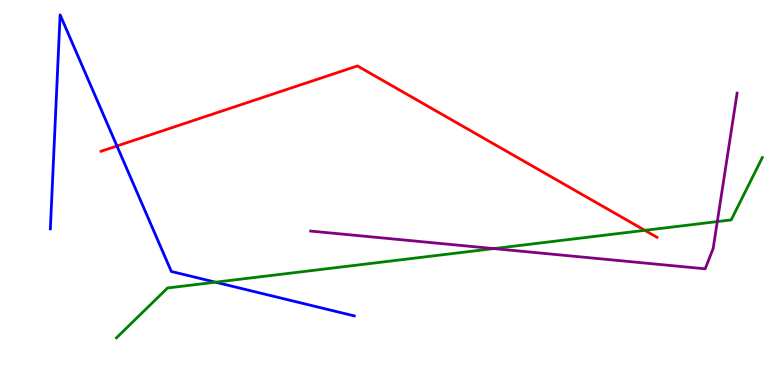[{'lines': ['blue', 'red'], 'intersections': [{'x': 1.51, 'y': 6.21}]}, {'lines': ['green', 'red'], 'intersections': [{'x': 8.32, 'y': 4.02}]}, {'lines': ['purple', 'red'], 'intersections': []}, {'lines': ['blue', 'green'], 'intersections': [{'x': 2.78, 'y': 2.67}]}, {'lines': ['blue', 'purple'], 'intersections': []}, {'lines': ['green', 'purple'], 'intersections': [{'x': 6.37, 'y': 3.54}, {'x': 9.26, 'y': 4.24}]}]